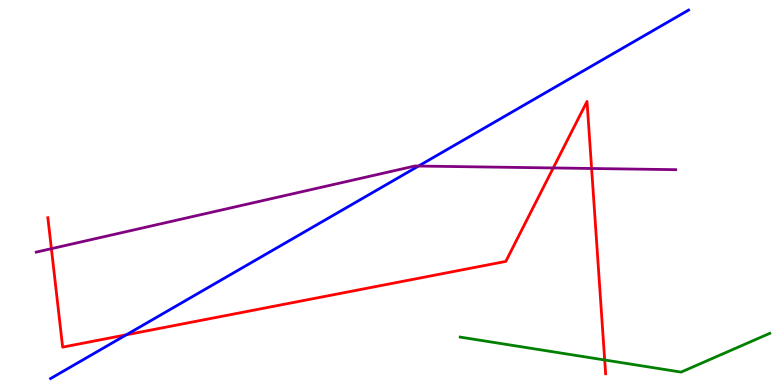[{'lines': ['blue', 'red'], 'intersections': [{'x': 1.63, 'y': 1.3}]}, {'lines': ['green', 'red'], 'intersections': [{'x': 7.8, 'y': 0.65}]}, {'lines': ['purple', 'red'], 'intersections': [{'x': 0.663, 'y': 3.54}, {'x': 7.14, 'y': 5.64}, {'x': 7.63, 'y': 5.62}]}, {'lines': ['blue', 'green'], 'intersections': []}, {'lines': ['blue', 'purple'], 'intersections': [{'x': 5.4, 'y': 5.69}]}, {'lines': ['green', 'purple'], 'intersections': []}]